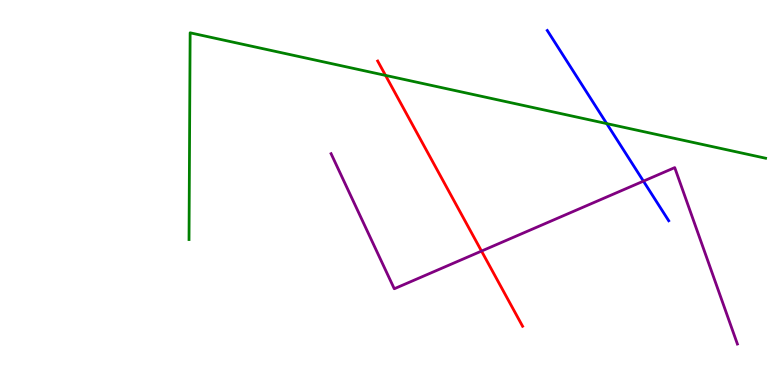[{'lines': ['blue', 'red'], 'intersections': []}, {'lines': ['green', 'red'], 'intersections': [{'x': 4.97, 'y': 8.04}]}, {'lines': ['purple', 'red'], 'intersections': [{'x': 6.21, 'y': 3.48}]}, {'lines': ['blue', 'green'], 'intersections': [{'x': 7.83, 'y': 6.79}]}, {'lines': ['blue', 'purple'], 'intersections': [{'x': 8.3, 'y': 5.3}]}, {'lines': ['green', 'purple'], 'intersections': []}]